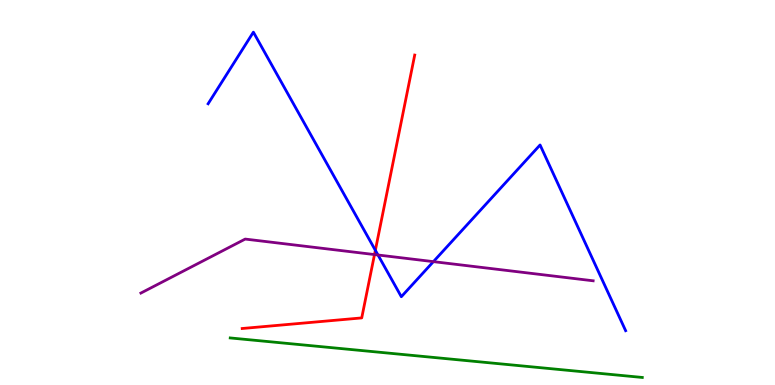[{'lines': ['blue', 'red'], 'intersections': [{'x': 4.84, 'y': 3.5}]}, {'lines': ['green', 'red'], 'intersections': []}, {'lines': ['purple', 'red'], 'intersections': [{'x': 4.83, 'y': 3.39}]}, {'lines': ['blue', 'green'], 'intersections': []}, {'lines': ['blue', 'purple'], 'intersections': [{'x': 4.88, 'y': 3.38}, {'x': 5.59, 'y': 3.2}]}, {'lines': ['green', 'purple'], 'intersections': []}]